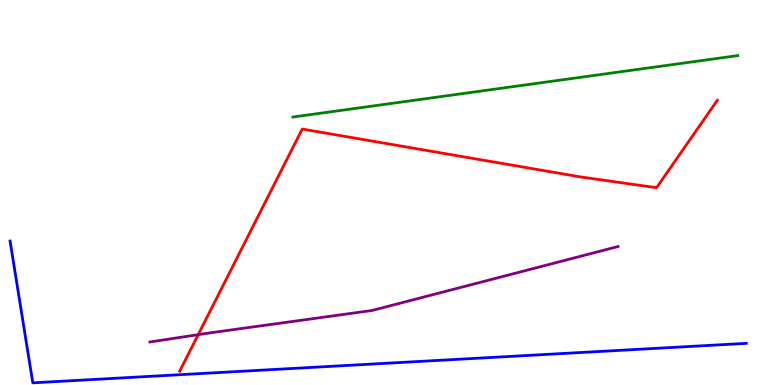[{'lines': ['blue', 'red'], 'intersections': []}, {'lines': ['green', 'red'], 'intersections': []}, {'lines': ['purple', 'red'], 'intersections': [{'x': 2.56, 'y': 1.31}]}, {'lines': ['blue', 'green'], 'intersections': []}, {'lines': ['blue', 'purple'], 'intersections': []}, {'lines': ['green', 'purple'], 'intersections': []}]